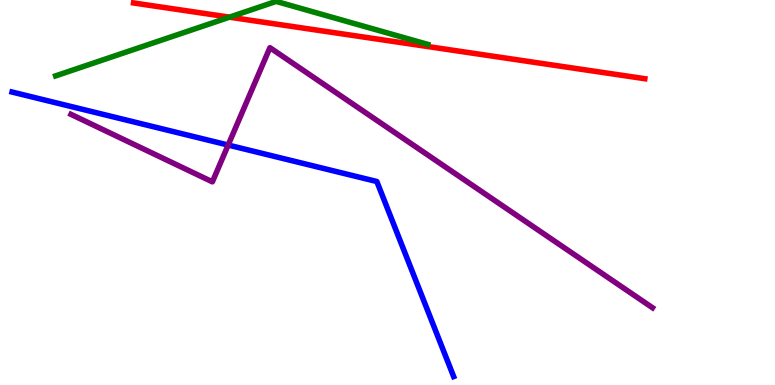[{'lines': ['blue', 'red'], 'intersections': []}, {'lines': ['green', 'red'], 'intersections': [{'x': 2.96, 'y': 9.55}]}, {'lines': ['purple', 'red'], 'intersections': []}, {'lines': ['blue', 'green'], 'intersections': []}, {'lines': ['blue', 'purple'], 'intersections': [{'x': 2.94, 'y': 6.23}]}, {'lines': ['green', 'purple'], 'intersections': []}]